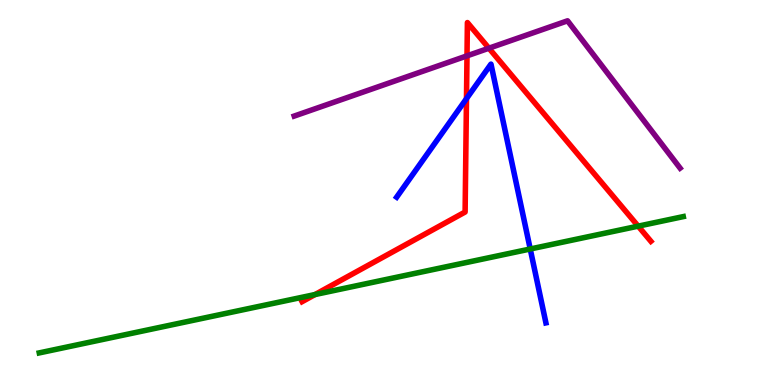[{'lines': ['blue', 'red'], 'intersections': [{'x': 6.02, 'y': 7.44}]}, {'lines': ['green', 'red'], 'intersections': [{'x': 4.07, 'y': 2.35}, {'x': 8.23, 'y': 4.13}]}, {'lines': ['purple', 'red'], 'intersections': [{'x': 6.03, 'y': 8.55}, {'x': 6.31, 'y': 8.75}]}, {'lines': ['blue', 'green'], 'intersections': [{'x': 6.84, 'y': 3.53}]}, {'lines': ['blue', 'purple'], 'intersections': []}, {'lines': ['green', 'purple'], 'intersections': []}]